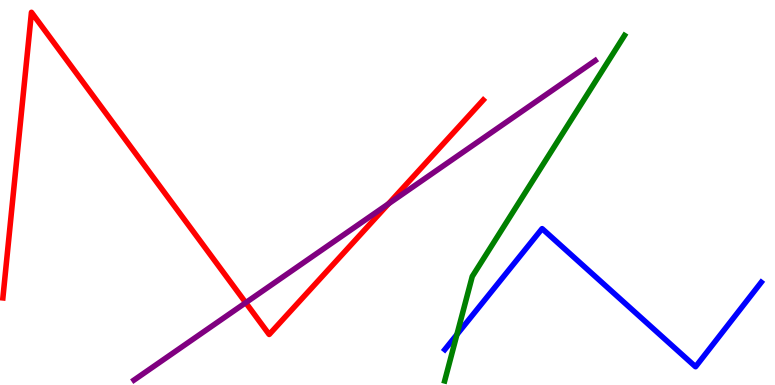[{'lines': ['blue', 'red'], 'intersections': []}, {'lines': ['green', 'red'], 'intersections': []}, {'lines': ['purple', 'red'], 'intersections': [{'x': 3.17, 'y': 2.14}, {'x': 5.01, 'y': 4.71}]}, {'lines': ['blue', 'green'], 'intersections': [{'x': 5.9, 'y': 1.31}]}, {'lines': ['blue', 'purple'], 'intersections': []}, {'lines': ['green', 'purple'], 'intersections': []}]